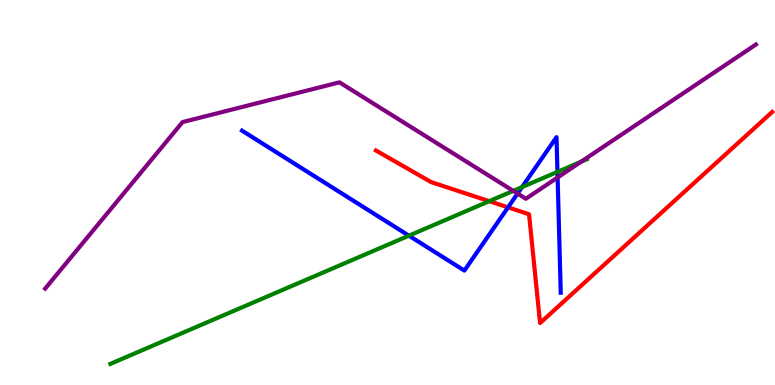[{'lines': ['blue', 'red'], 'intersections': [{'x': 6.56, 'y': 4.61}]}, {'lines': ['green', 'red'], 'intersections': [{'x': 6.31, 'y': 4.77}]}, {'lines': ['purple', 'red'], 'intersections': []}, {'lines': ['blue', 'green'], 'intersections': [{'x': 5.28, 'y': 3.88}, {'x': 6.74, 'y': 5.14}, {'x': 7.19, 'y': 5.54}]}, {'lines': ['blue', 'purple'], 'intersections': [{'x': 6.68, 'y': 4.97}, {'x': 7.19, 'y': 5.39}]}, {'lines': ['green', 'purple'], 'intersections': [{'x': 6.62, 'y': 5.04}, {'x': 7.5, 'y': 5.8}]}]